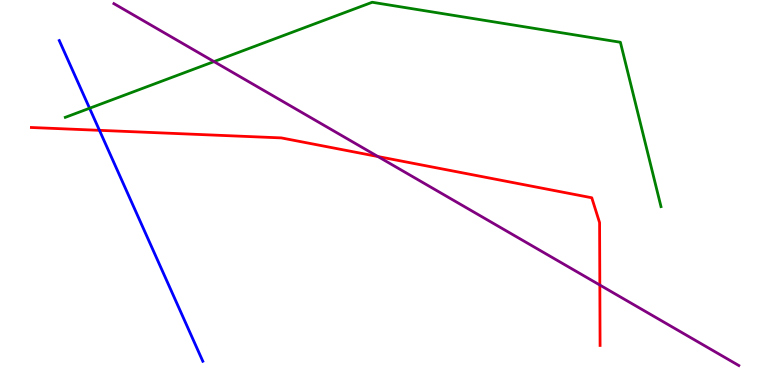[{'lines': ['blue', 'red'], 'intersections': [{'x': 1.28, 'y': 6.61}]}, {'lines': ['green', 'red'], 'intersections': []}, {'lines': ['purple', 'red'], 'intersections': [{'x': 4.88, 'y': 5.93}, {'x': 7.74, 'y': 2.6}]}, {'lines': ['blue', 'green'], 'intersections': [{'x': 1.16, 'y': 7.19}]}, {'lines': ['blue', 'purple'], 'intersections': []}, {'lines': ['green', 'purple'], 'intersections': [{'x': 2.76, 'y': 8.4}]}]